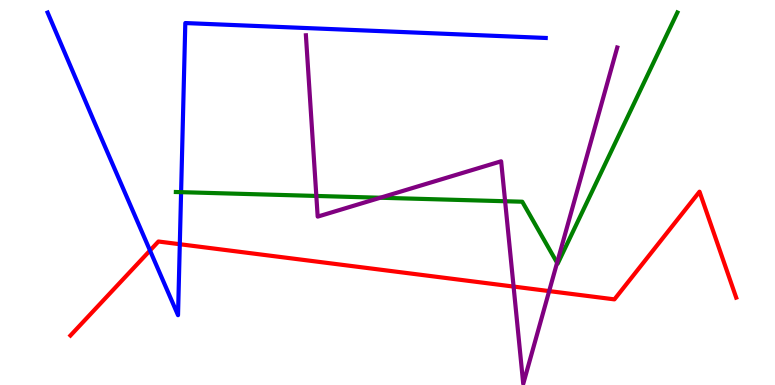[{'lines': ['blue', 'red'], 'intersections': [{'x': 1.94, 'y': 3.49}, {'x': 2.32, 'y': 3.66}]}, {'lines': ['green', 'red'], 'intersections': []}, {'lines': ['purple', 'red'], 'intersections': [{'x': 6.63, 'y': 2.56}, {'x': 7.09, 'y': 2.44}]}, {'lines': ['blue', 'green'], 'intersections': [{'x': 2.34, 'y': 5.01}]}, {'lines': ['blue', 'purple'], 'intersections': []}, {'lines': ['green', 'purple'], 'intersections': [{'x': 4.08, 'y': 4.91}, {'x': 4.91, 'y': 4.86}, {'x': 6.52, 'y': 4.77}, {'x': 7.19, 'y': 3.18}]}]